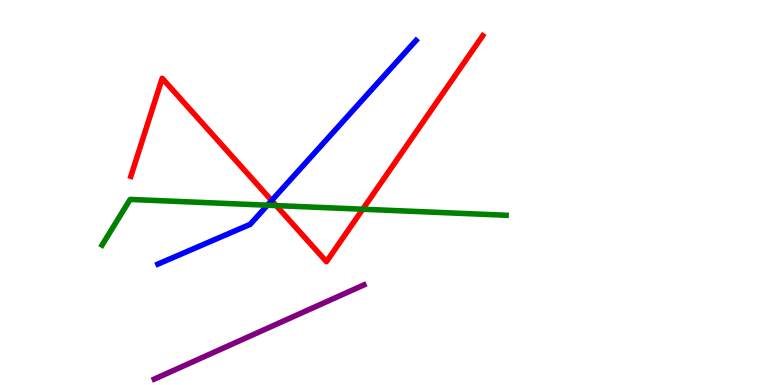[{'lines': ['blue', 'red'], 'intersections': [{'x': 3.51, 'y': 4.79}]}, {'lines': ['green', 'red'], 'intersections': [{'x': 3.56, 'y': 4.66}, {'x': 4.68, 'y': 4.57}]}, {'lines': ['purple', 'red'], 'intersections': []}, {'lines': ['blue', 'green'], 'intersections': [{'x': 3.45, 'y': 4.67}]}, {'lines': ['blue', 'purple'], 'intersections': []}, {'lines': ['green', 'purple'], 'intersections': []}]